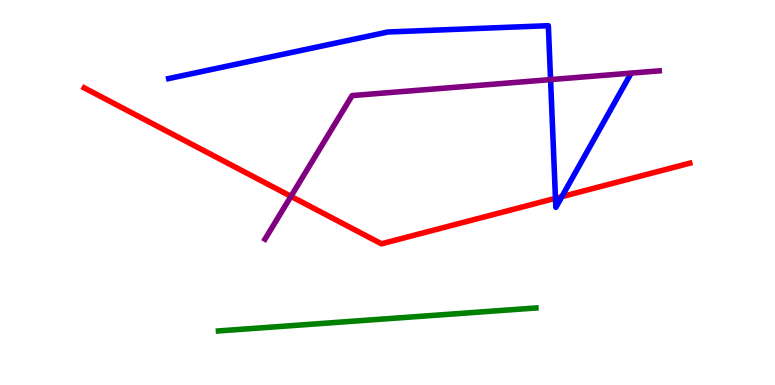[{'lines': ['blue', 'red'], 'intersections': [{'x': 7.17, 'y': 4.85}, {'x': 7.25, 'y': 4.89}]}, {'lines': ['green', 'red'], 'intersections': []}, {'lines': ['purple', 'red'], 'intersections': [{'x': 3.75, 'y': 4.9}]}, {'lines': ['blue', 'green'], 'intersections': []}, {'lines': ['blue', 'purple'], 'intersections': [{'x': 7.1, 'y': 7.93}]}, {'lines': ['green', 'purple'], 'intersections': []}]